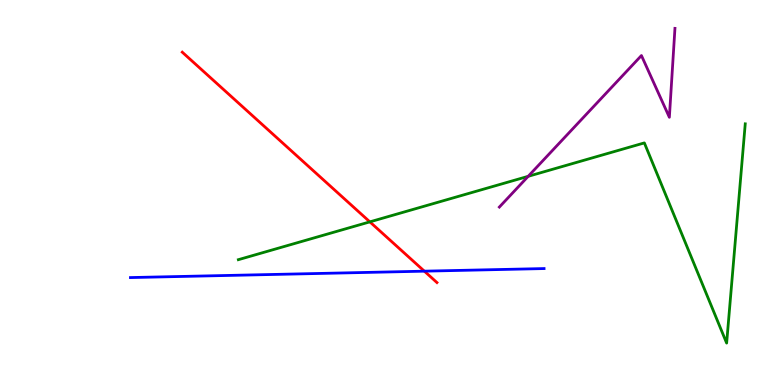[{'lines': ['blue', 'red'], 'intersections': [{'x': 5.48, 'y': 2.96}]}, {'lines': ['green', 'red'], 'intersections': [{'x': 4.77, 'y': 4.24}]}, {'lines': ['purple', 'red'], 'intersections': []}, {'lines': ['blue', 'green'], 'intersections': []}, {'lines': ['blue', 'purple'], 'intersections': []}, {'lines': ['green', 'purple'], 'intersections': [{'x': 6.82, 'y': 5.42}]}]